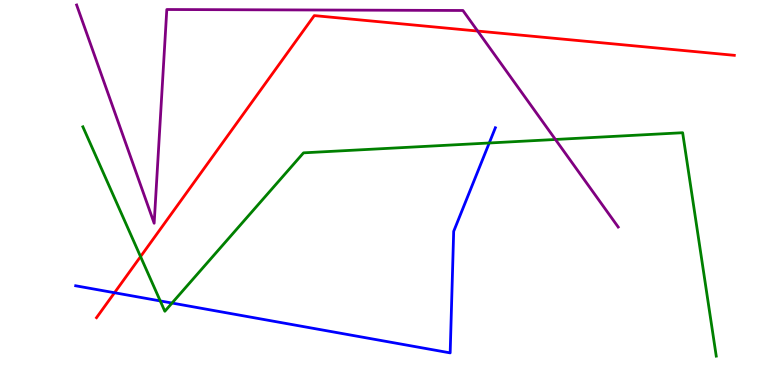[{'lines': ['blue', 'red'], 'intersections': [{'x': 1.48, 'y': 2.4}]}, {'lines': ['green', 'red'], 'intersections': [{'x': 1.81, 'y': 3.34}]}, {'lines': ['purple', 'red'], 'intersections': [{'x': 6.16, 'y': 9.19}]}, {'lines': ['blue', 'green'], 'intersections': [{'x': 2.07, 'y': 2.18}, {'x': 2.22, 'y': 2.13}, {'x': 6.31, 'y': 6.29}]}, {'lines': ['blue', 'purple'], 'intersections': []}, {'lines': ['green', 'purple'], 'intersections': [{'x': 7.17, 'y': 6.38}]}]